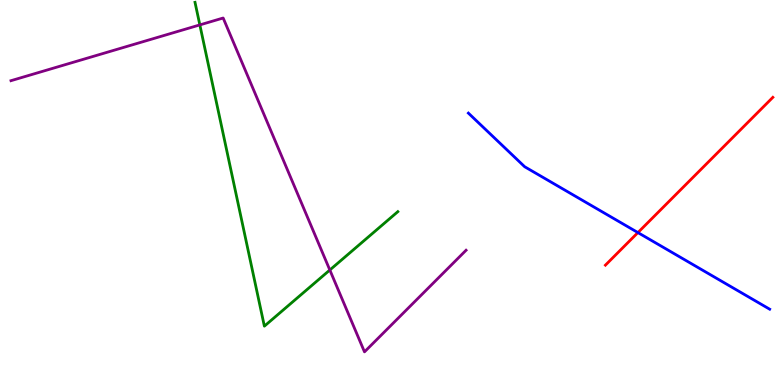[{'lines': ['blue', 'red'], 'intersections': [{'x': 8.23, 'y': 3.96}]}, {'lines': ['green', 'red'], 'intersections': []}, {'lines': ['purple', 'red'], 'intersections': []}, {'lines': ['blue', 'green'], 'intersections': []}, {'lines': ['blue', 'purple'], 'intersections': []}, {'lines': ['green', 'purple'], 'intersections': [{'x': 2.58, 'y': 9.35}, {'x': 4.26, 'y': 2.99}]}]